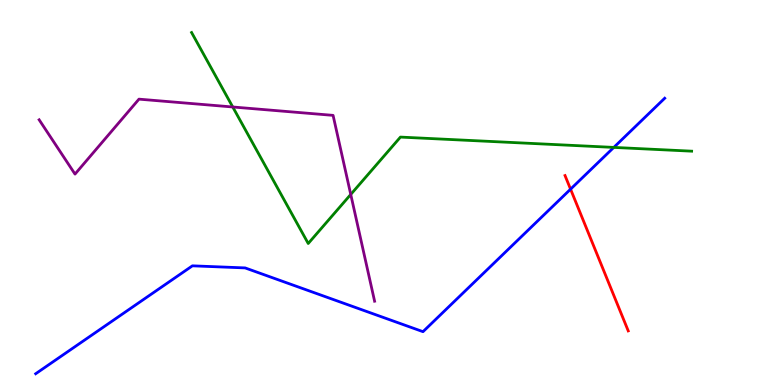[{'lines': ['blue', 'red'], 'intersections': [{'x': 7.36, 'y': 5.09}]}, {'lines': ['green', 'red'], 'intersections': []}, {'lines': ['purple', 'red'], 'intersections': []}, {'lines': ['blue', 'green'], 'intersections': [{'x': 7.92, 'y': 6.17}]}, {'lines': ['blue', 'purple'], 'intersections': []}, {'lines': ['green', 'purple'], 'intersections': [{'x': 3.0, 'y': 7.22}, {'x': 4.53, 'y': 4.95}]}]